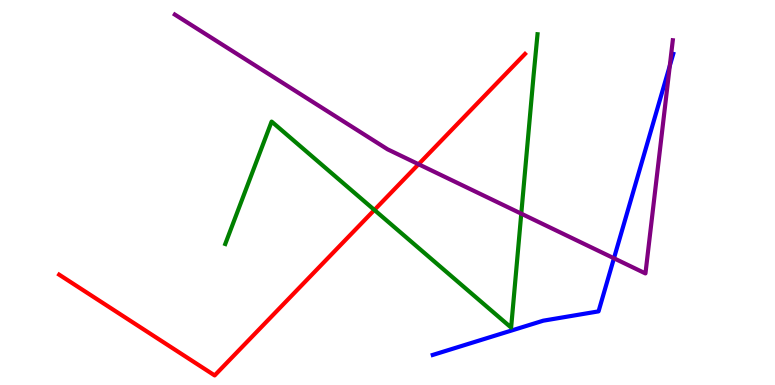[{'lines': ['blue', 'red'], 'intersections': []}, {'lines': ['green', 'red'], 'intersections': [{'x': 4.83, 'y': 4.55}]}, {'lines': ['purple', 'red'], 'intersections': [{'x': 5.4, 'y': 5.73}]}, {'lines': ['blue', 'green'], 'intersections': []}, {'lines': ['blue', 'purple'], 'intersections': [{'x': 7.92, 'y': 3.29}, {'x': 8.64, 'y': 8.29}]}, {'lines': ['green', 'purple'], 'intersections': [{'x': 6.73, 'y': 4.45}]}]